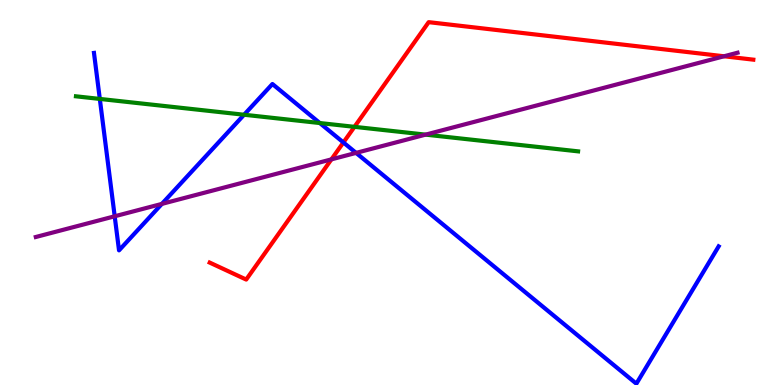[{'lines': ['blue', 'red'], 'intersections': [{'x': 4.43, 'y': 6.3}]}, {'lines': ['green', 'red'], 'intersections': [{'x': 4.57, 'y': 6.71}]}, {'lines': ['purple', 'red'], 'intersections': [{'x': 4.28, 'y': 5.86}, {'x': 9.34, 'y': 8.54}]}, {'lines': ['blue', 'green'], 'intersections': [{'x': 1.29, 'y': 7.43}, {'x': 3.15, 'y': 7.02}, {'x': 4.13, 'y': 6.8}]}, {'lines': ['blue', 'purple'], 'intersections': [{'x': 1.48, 'y': 4.38}, {'x': 2.09, 'y': 4.7}, {'x': 4.59, 'y': 6.03}]}, {'lines': ['green', 'purple'], 'intersections': [{'x': 5.49, 'y': 6.5}]}]